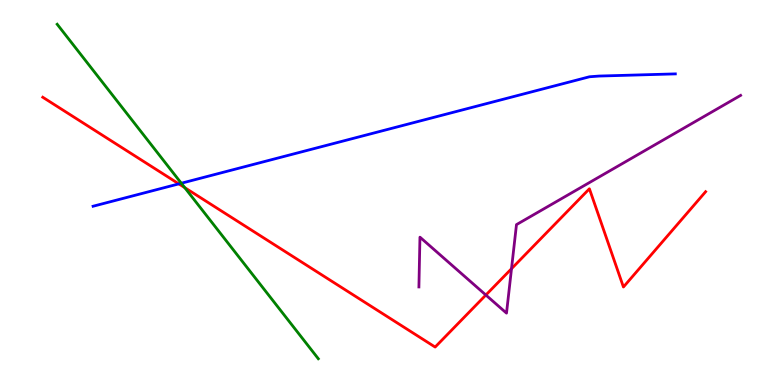[{'lines': ['blue', 'red'], 'intersections': [{'x': 2.31, 'y': 5.22}]}, {'lines': ['green', 'red'], 'intersections': [{'x': 2.38, 'y': 5.13}]}, {'lines': ['purple', 'red'], 'intersections': [{'x': 6.27, 'y': 2.34}, {'x': 6.6, 'y': 3.02}]}, {'lines': ['blue', 'green'], 'intersections': [{'x': 2.34, 'y': 5.24}]}, {'lines': ['blue', 'purple'], 'intersections': []}, {'lines': ['green', 'purple'], 'intersections': []}]